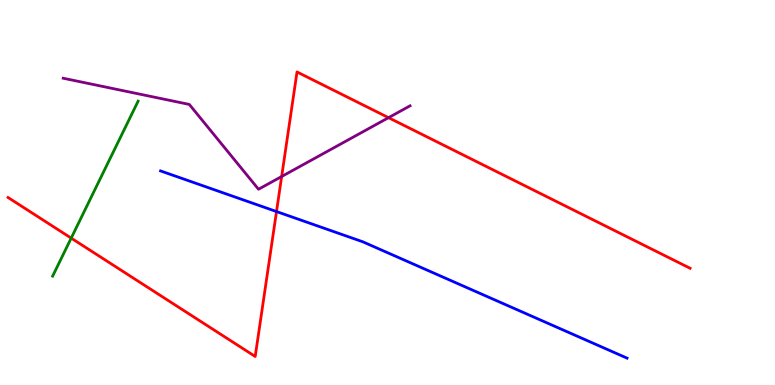[{'lines': ['blue', 'red'], 'intersections': [{'x': 3.57, 'y': 4.51}]}, {'lines': ['green', 'red'], 'intersections': [{'x': 0.919, 'y': 3.82}]}, {'lines': ['purple', 'red'], 'intersections': [{'x': 3.63, 'y': 5.42}, {'x': 5.01, 'y': 6.94}]}, {'lines': ['blue', 'green'], 'intersections': []}, {'lines': ['blue', 'purple'], 'intersections': []}, {'lines': ['green', 'purple'], 'intersections': []}]